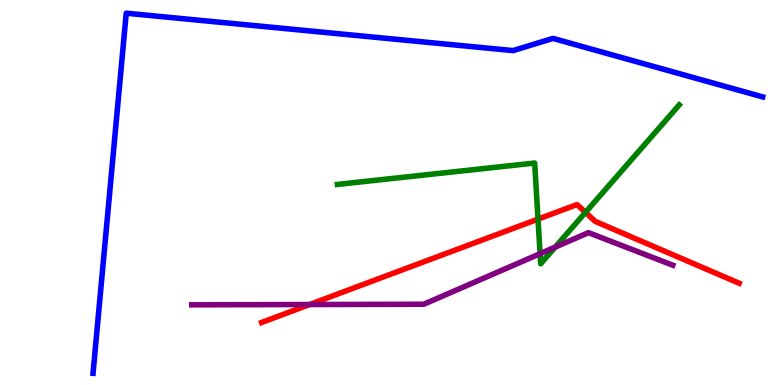[{'lines': ['blue', 'red'], 'intersections': []}, {'lines': ['green', 'red'], 'intersections': [{'x': 6.94, 'y': 4.31}, {'x': 7.55, 'y': 4.48}]}, {'lines': ['purple', 'red'], 'intersections': [{'x': 3.99, 'y': 2.09}]}, {'lines': ['blue', 'green'], 'intersections': []}, {'lines': ['blue', 'purple'], 'intersections': []}, {'lines': ['green', 'purple'], 'intersections': [{'x': 6.97, 'y': 3.41}, {'x': 7.16, 'y': 3.58}]}]